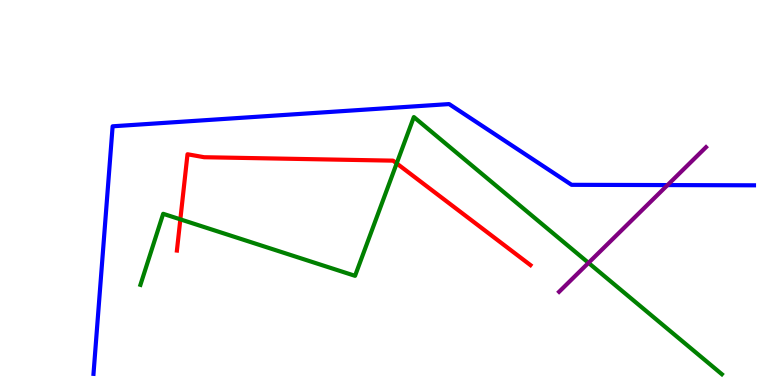[{'lines': ['blue', 'red'], 'intersections': []}, {'lines': ['green', 'red'], 'intersections': [{'x': 2.33, 'y': 4.3}, {'x': 5.12, 'y': 5.76}]}, {'lines': ['purple', 'red'], 'intersections': []}, {'lines': ['blue', 'green'], 'intersections': []}, {'lines': ['blue', 'purple'], 'intersections': [{'x': 8.61, 'y': 5.19}]}, {'lines': ['green', 'purple'], 'intersections': [{'x': 7.59, 'y': 3.17}]}]